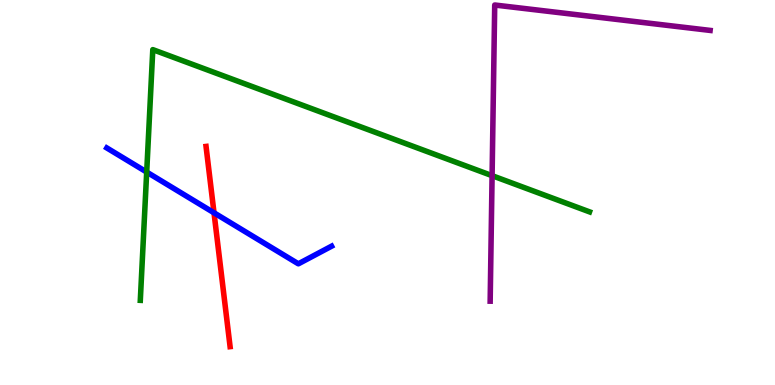[{'lines': ['blue', 'red'], 'intersections': [{'x': 2.76, 'y': 4.47}]}, {'lines': ['green', 'red'], 'intersections': []}, {'lines': ['purple', 'red'], 'intersections': []}, {'lines': ['blue', 'green'], 'intersections': [{'x': 1.89, 'y': 5.53}]}, {'lines': ['blue', 'purple'], 'intersections': []}, {'lines': ['green', 'purple'], 'intersections': [{'x': 6.35, 'y': 5.44}]}]